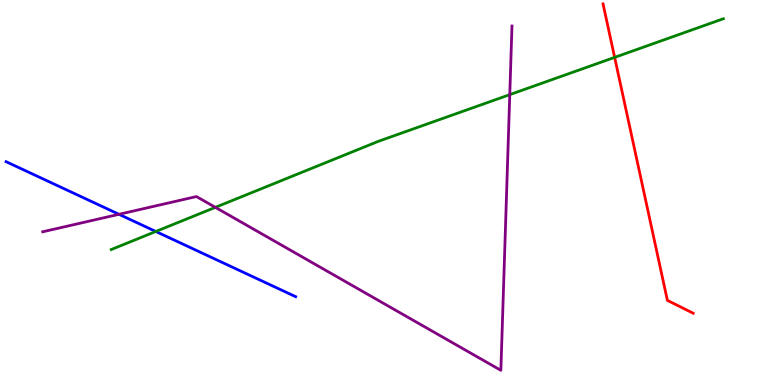[{'lines': ['blue', 'red'], 'intersections': []}, {'lines': ['green', 'red'], 'intersections': [{'x': 7.93, 'y': 8.51}]}, {'lines': ['purple', 'red'], 'intersections': []}, {'lines': ['blue', 'green'], 'intersections': [{'x': 2.01, 'y': 3.99}]}, {'lines': ['blue', 'purple'], 'intersections': [{'x': 1.54, 'y': 4.43}]}, {'lines': ['green', 'purple'], 'intersections': [{'x': 2.78, 'y': 4.61}, {'x': 6.58, 'y': 7.54}]}]